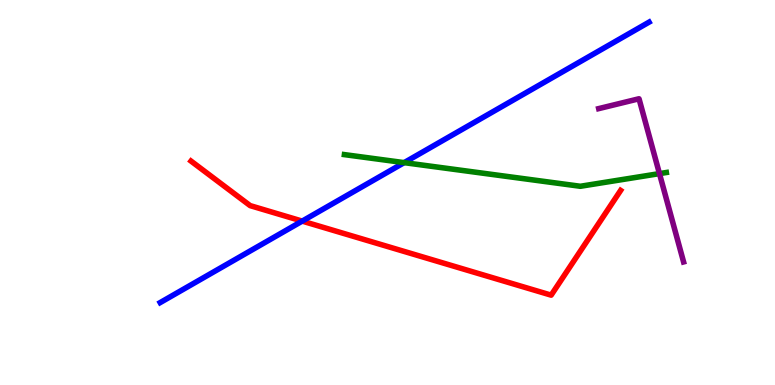[{'lines': ['blue', 'red'], 'intersections': [{'x': 3.9, 'y': 4.26}]}, {'lines': ['green', 'red'], 'intersections': []}, {'lines': ['purple', 'red'], 'intersections': []}, {'lines': ['blue', 'green'], 'intersections': [{'x': 5.21, 'y': 5.78}]}, {'lines': ['blue', 'purple'], 'intersections': []}, {'lines': ['green', 'purple'], 'intersections': [{'x': 8.51, 'y': 5.49}]}]